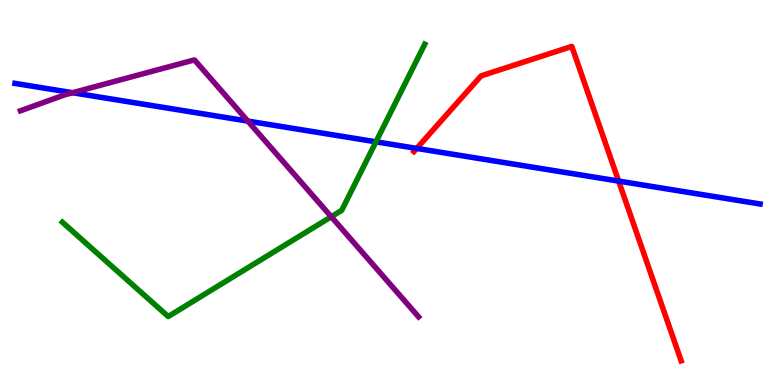[{'lines': ['blue', 'red'], 'intersections': [{'x': 5.38, 'y': 6.15}, {'x': 7.98, 'y': 5.3}]}, {'lines': ['green', 'red'], 'intersections': []}, {'lines': ['purple', 'red'], 'intersections': []}, {'lines': ['blue', 'green'], 'intersections': [{'x': 4.85, 'y': 6.32}]}, {'lines': ['blue', 'purple'], 'intersections': [{'x': 0.937, 'y': 7.59}, {'x': 3.2, 'y': 6.86}]}, {'lines': ['green', 'purple'], 'intersections': [{'x': 4.27, 'y': 4.37}]}]